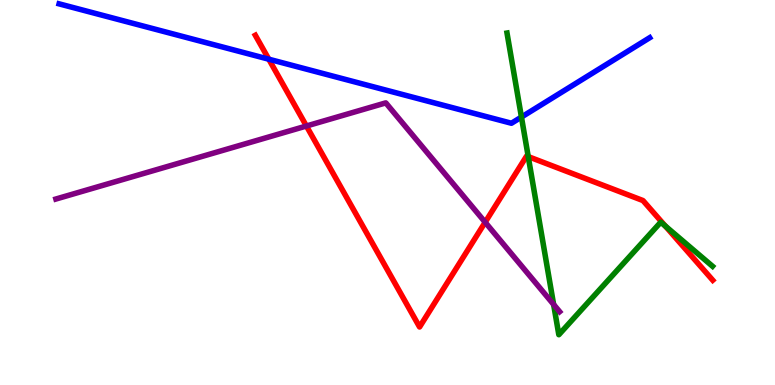[{'lines': ['blue', 'red'], 'intersections': [{'x': 3.47, 'y': 8.46}]}, {'lines': ['green', 'red'], 'intersections': [{'x': 6.82, 'y': 5.93}, {'x': 8.58, 'y': 4.13}]}, {'lines': ['purple', 'red'], 'intersections': [{'x': 3.95, 'y': 6.73}, {'x': 6.26, 'y': 4.23}]}, {'lines': ['blue', 'green'], 'intersections': [{'x': 6.73, 'y': 6.96}]}, {'lines': ['blue', 'purple'], 'intersections': []}, {'lines': ['green', 'purple'], 'intersections': [{'x': 7.14, 'y': 2.09}]}]